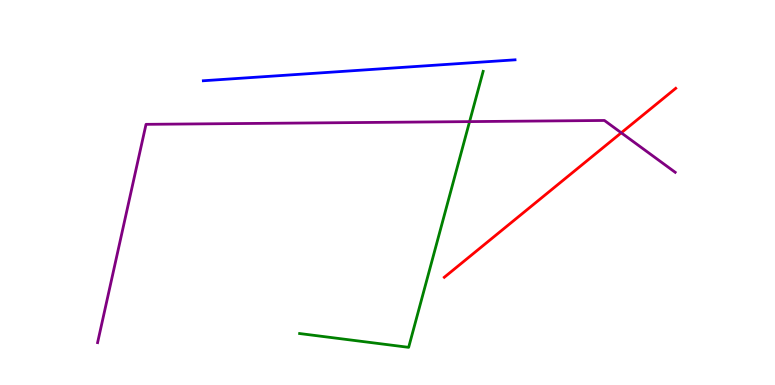[{'lines': ['blue', 'red'], 'intersections': []}, {'lines': ['green', 'red'], 'intersections': []}, {'lines': ['purple', 'red'], 'intersections': [{'x': 8.02, 'y': 6.55}]}, {'lines': ['blue', 'green'], 'intersections': []}, {'lines': ['blue', 'purple'], 'intersections': []}, {'lines': ['green', 'purple'], 'intersections': [{'x': 6.06, 'y': 6.84}]}]